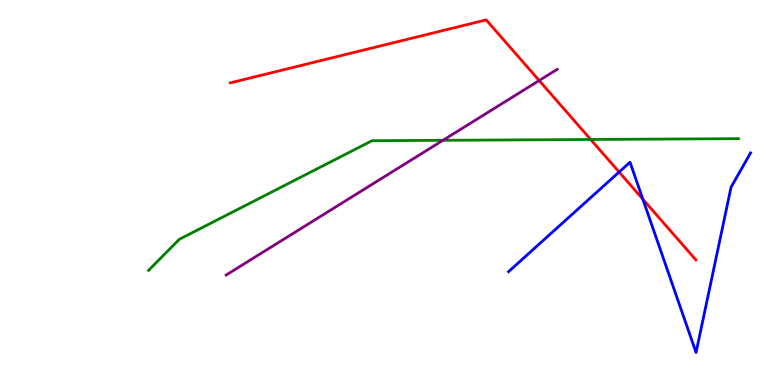[{'lines': ['blue', 'red'], 'intersections': [{'x': 7.99, 'y': 5.53}, {'x': 8.29, 'y': 4.83}]}, {'lines': ['green', 'red'], 'intersections': [{'x': 7.62, 'y': 6.38}]}, {'lines': ['purple', 'red'], 'intersections': [{'x': 6.96, 'y': 7.91}]}, {'lines': ['blue', 'green'], 'intersections': []}, {'lines': ['blue', 'purple'], 'intersections': []}, {'lines': ['green', 'purple'], 'intersections': [{'x': 5.72, 'y': 6.36}]}]